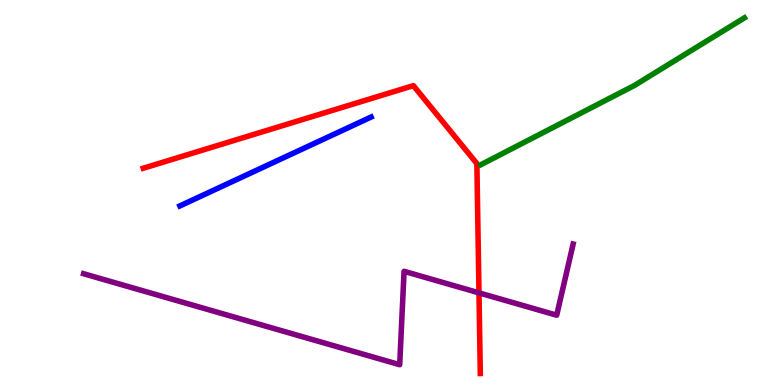[{'lines': ['blue', 'red'], 'intersections': []}, {'lines': ['green', 'red'], 'intersections': []}, {'lines': ['purple', 'red'], 'intersections': [{'x': 6.18, 'y': 2.39}]}, {'lines': ['blue', 'green'], 'intersections': []}, {'lines': ['blue', 'purple'], 'intersections': []}, {'lines': ['green', 'purple'], 'intersections': []}]